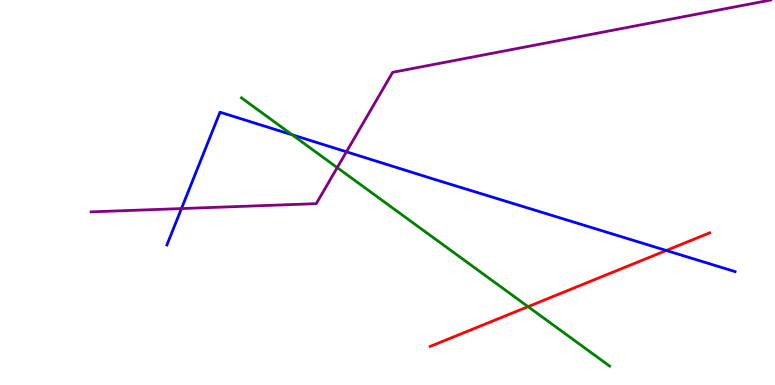[{'lines': ['blue', 'red'], 'intersections': [{'x': 8.6, 'y': 3.49}]}, {'lines': ['green', 'red'], 'intersections': [{'x': 6.81, 'y': 2.03}]}, {'lines': ['purple', 'red'], 'intersections': []}, {'lines': ['blue', 'green'], 'intersections': [{'x': 3.77, 'y': 6.5}]}, {'lines': ['blue', 'purple'], 'intersections': [{'x': 2.34, 'y': 4.58}, {'x': 4.47, 'y': 6.06}]}, {'lines': ['green', 'purple'], 'intersections': [{'x': 4.35, 'y': 5.65}]}]